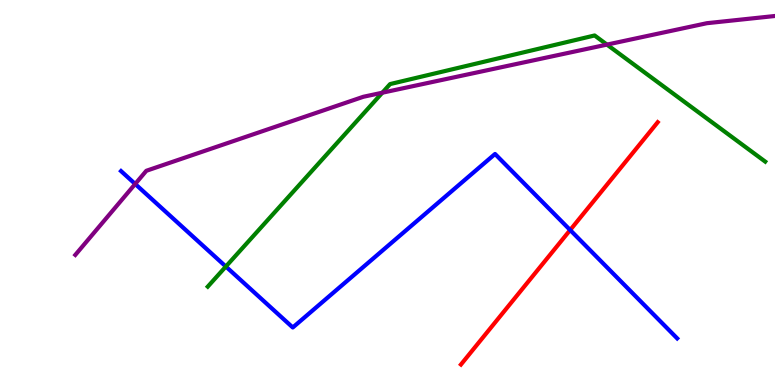[{'lines': ['blue', 'red'], 'intersections': [{'x': 7.36, 'y': 4.03}]}, {'lines': ['green', 'red'], 'intersections': []}, {'lines': ['purple', 'red'], 'intersections': []}, {'lines': ['blue', 'green'], 'intersections': [{'x': 2.91, 'y': 3.08}]}, {'lines': ['blue', 'purple'], 'intersections': [{'x': 1.74, 'y': 5.22}]}, {'lines': ['green', 'purple'], 'intersections': [{'x': 4.93, 'y': 7.59}, {'x': 7.83, 'y': 8.84}]}]